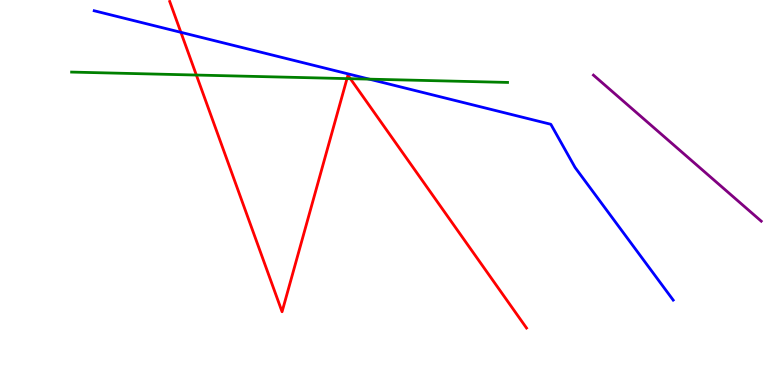[{'lines': ['blue', 'red'], 'intersections': [{'x': 2.33, 'y': 9.16}]}, {'lines': ['green', 'red'], 'intersections': [{'x': 2.53, 'y': 8.05}, {'x': 4.48, 'y': 7.96}, {'x': 4.52, 'y': 7.96}]}, {'lines': ['purple', 'red'], 'intersections': []}, {'lines': ['blue', 'green'], 'intersections': [{'x': 4.76, 'y': 7.94}]}, {'lines': ['blue', 'purple'], 'intersections': []}, {'lines': ['green', 'purple'], 'intersections': []}]